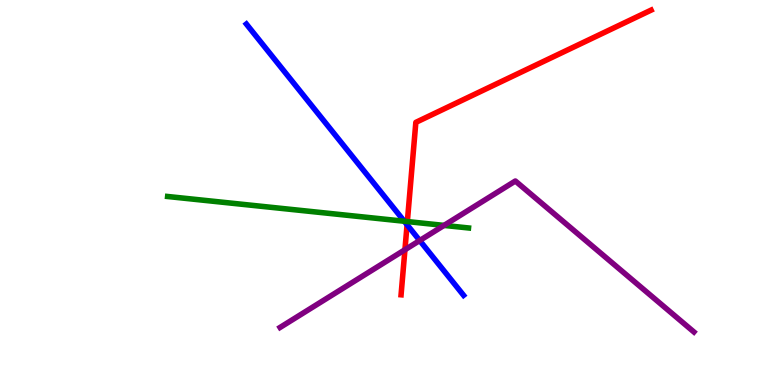[{'lines': ['blue', 'red'], 'intersections': [{'x': 5.25, 'y': 4.16}]}, {'lines': ['green', 'red'], 'intersections': [{'x': 5.26, 'y': 4.25}]}, {'lines': ['purple', 'red'], 'intersections': [{'x': 5.22, 'y': 3.51}]}, {'lines': ['blue', 'green'], 'intersections': [{'x': 5.22, 'y': 4.25}]}, {'lines': ['blue', 'purple'], 'intersections': [{'x': 5.42, 'y': 3.75}]}, {'lines': ['green', 'purple'], 'intersections': [{'x': 5.73, 'y': 4.15}]}]